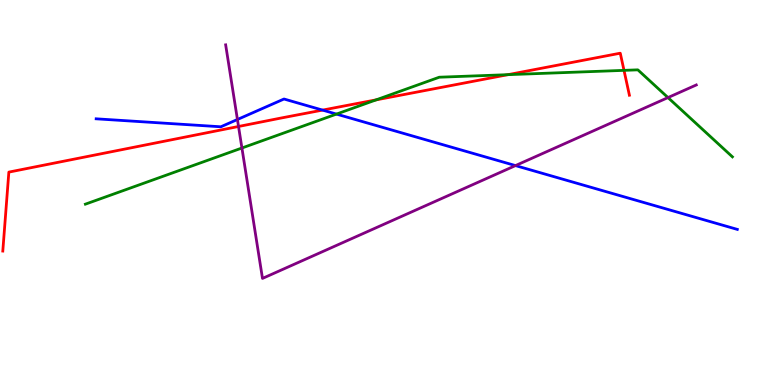[{'lines': ['blue', 'red'], 'intersections': [{'x': 4.16, 'y': 7.14}]}, {'lines': ['green', 'red'], 'intersections': [{'x': 4.85, 'y': 7.41}, {'x': 6.55, 'y': 8.06}, {'x': 8.05, 'y': 8.17}]}, {'lines': ['purple', 'red'], 'intersections': [{'x': 3.08, 'y': 6.71}]}, {'lines': ['blue', 'green'], 'intersections': [{'x': 4.34, 'y': 7.04}]}, {'lines': ['blue', 'purple'], 'intersections': [{'x': 3.06, 'y': 6.9}, {'x': 6.65, 'y': 5.7}]}, {'lines': ['green', 'purple'], 'intersections': [{'x': 3.12, 'y': 6.16}, {'x': 8.62, 'y': 7.47}]}]